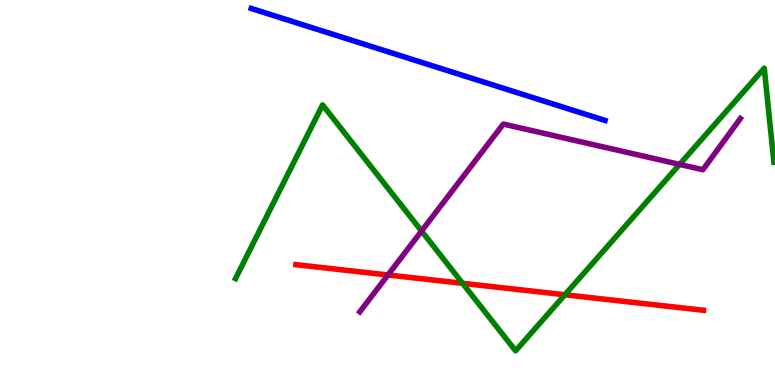[{'lines': ['blue', 'red'], 'intersections': []}, {'lines': ['green', 'red'], 'intersections': [{'x': 5.97, 'y': 2.64}, {'x': 7.29, 'y': 2.34}]}, {'lines': ['purple', 'red'], 'intersections': [{'x': 5.01, 'y': 2.86}]}, {'lines': ['blue', 'green'], 'intersections': []}, {'lines': ['blue', 'purple'], 'intersections': []}, {'lines': ['green', 'purple'], 'intersections': [{'x': 5.44, 'y': 4.0}, {'x': 8.77, 'y': 5.73}]}]